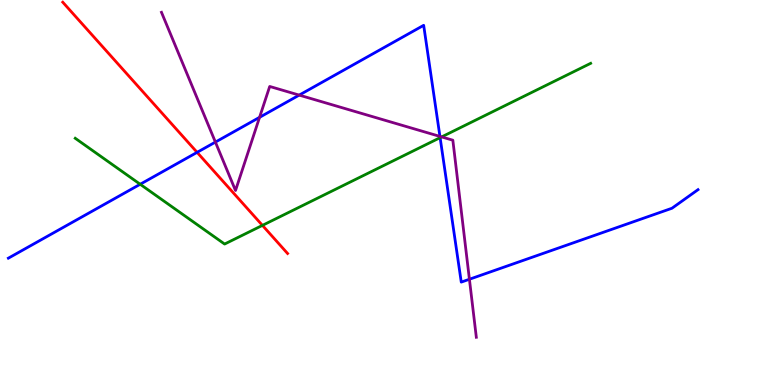[{'lines': ['blue', 'red'], 'intersections': [{'x': 2.54, 'y': 6.04}]}, {'lines': ['green', 'red'], 'intersections': [{'x': 3.39, 'y': 4.15}]}, {'lines': ['purple', 'red'], 'intersections': []}, {'lines': ['blue', 'green'], 'intersections': [{'x': 1.81, 'y': 5.21}, {'x': 5.68, 'y': 6.42}]}, {'lines': ['blue', 'purple'], 'intersections': [{'x': 2.78, 'y': 6.31}, {'x': 3.35, 'y': 6.95}, {'x': 3.86, 'y': 7.53}, {'x': 5.68, 'y': 6.46}, {'x': 6.06, 'y': 2.75}]}, {'lines': ['green', 'purple'], 'intersections': [{'x': 5.7, 'y': 6.44}]}]